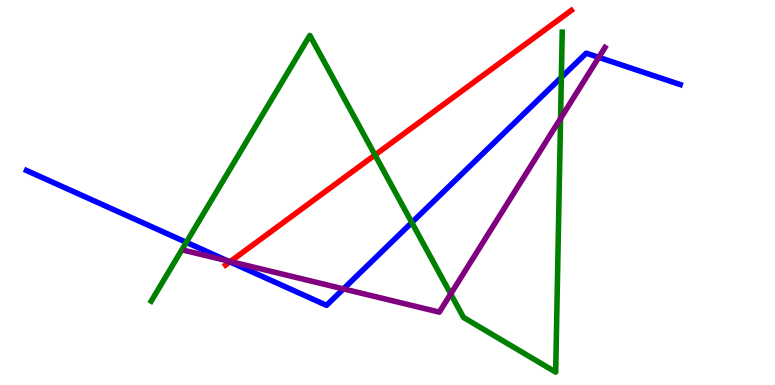[{'lines': ['blue', 'red'], 'intersections': [{'x': 2.97, 'y': 3.2}]}, {'lines': ['green', 'red'], 'intersections': [{'x': 4.84, 'y': 5.97}]}, {'lines': ['purple', 'red'], 'intersections': [{'x': 2.97, 'y': 3.21}]}, {'lines': ['blue', 'green'], 'intersections': [{'x': 2.4, 'y': 3.71}, {'x': 5.31, 'y': 4.22}, {'x': 7.24, 'y': 7.99}]}, {'lines': ['blue', 'purple'], 'intersections': [{'x': 2.94, 'y': 3.23}, {'x': 4.43, 'y': 2.5}, {'x': 7.73, 'y': 8.51}]}, {'lines': ['green', 'purple'], 'intersections': [{'x': 5.82, 'y': 2.37}, {'x': 7.23, 'y': 6.92}]}]